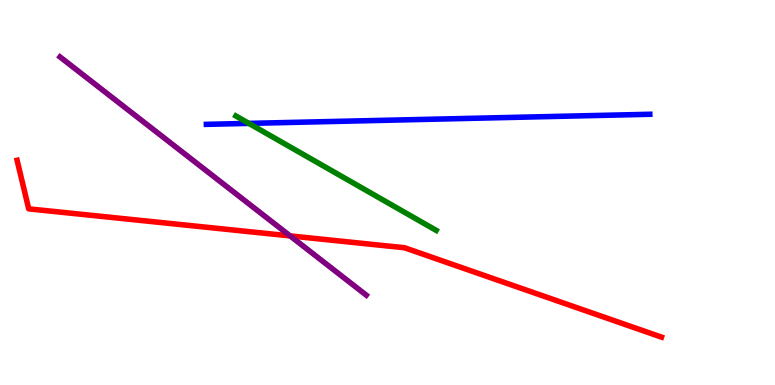[{'lines': ['blue', 'red'], 'intersections': []}, {'lines': ['green', 'red'], 'intersections': []}, {'lines': ['purple', 'red'], 'intersections': [{'x': 3.74, 'y': 3.87}]}, {'lines': ['blue', 'green'], 'intersections': [{'x': 3.21, 'y': 6.8}]}, {'lines': ['blue', 'purple'], 'intersections': []}, {'lines': ['green', 'purple'], 'intersections': []}]